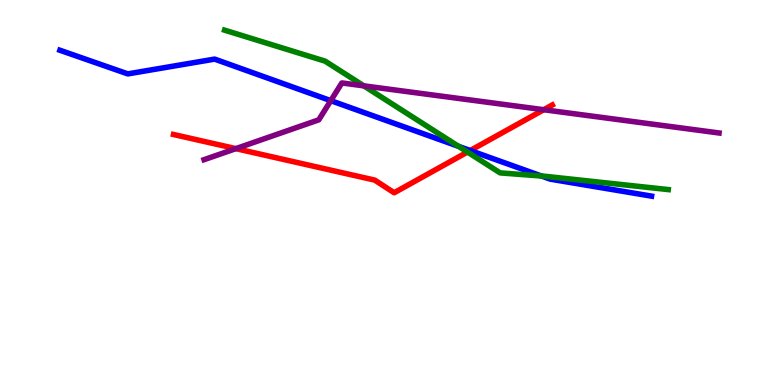[{'lines': ['blue', 'red'], 'intersections': [{'x': 6.07, 'y': 6.09}]}, {'lines': ['green', 'red'], 'intersections': [{'x': 6.03, 'y': 6.05}]}, {'lines': ['purple', 'red'], 'intersections': [{'x': 3.04, 'y': 6.14}, {'x': 7.02, 'y': 7.15}]}, {'lines': ['blue', 'green'], 'intersections': [{'x': 5.92, 'y': 6.2}, {'x': 6.99, 'y': 5.43}]}, {'lines': ['blue', 'purple'], 'intersections': [{'x': 4.27, 'y': 7.39}]}, {'lines': ['green', 'purple'], 'intersections': [{'x': 4.69, 'y': 7.77}]}]